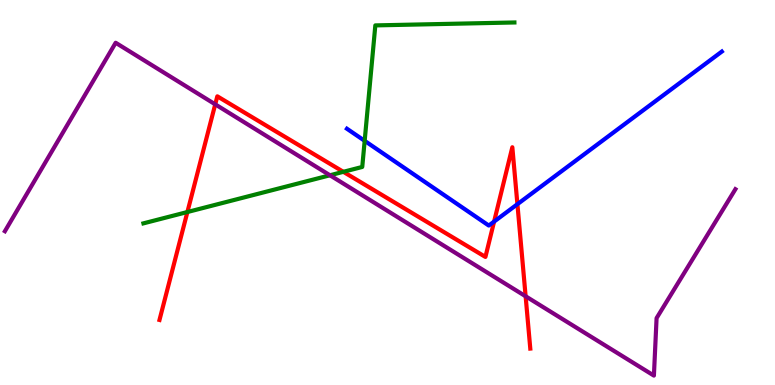[{'lines': ['blue', 'red'], 'intersections': [{'x': 6.38, 'y': 4.24}, {'x': 6.68, 'y': 4.7}]}, {'lines': ['green', 'red'], 'intersections': [{'x': 2.42, 'y': 4.49}, {'x': 4.43, 'y': 5.54}]}, {'lines': ['purple', 'red'], 'intersections': [{'x': 2.78, 'y': 7.29}, {'x': 6.78, 'y': 2.3}]}, {'lines': ['blue', 'green'], 'intersections': [{'x': 4.71, 'y': 6.34}]}, {'lines': ['blue', 'purple'], 'intersections': []}, {'lines': ['green', 'purple'], 'intersections': [{'x': 4.26, 'y': 5.45}]}]